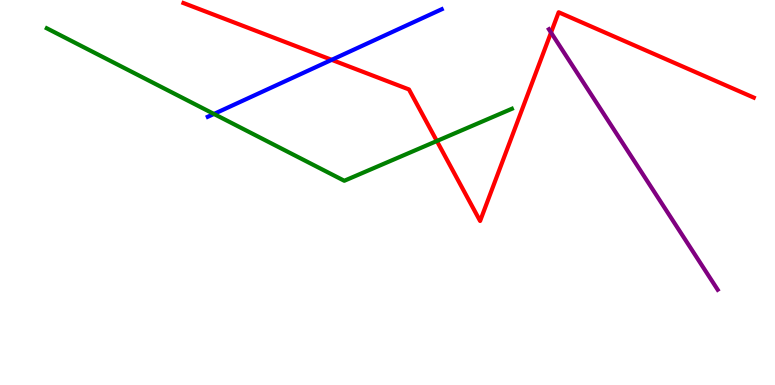[{'lines': ['blue', 'red'], 'intersections': [{'x': 4.28, 'y': 8.45}]}, {'lines': ['green', 'red'], 'intersections': [{'x': 5.64, 'y': 6.34}]}, {'lines': ['purple', 'red'], 'intersections': [{'x': 7.11, 'y': 9.15}]}, {'lines': ['blue', 'green'], 'intersections': [{'x': 2.76, 'y': 7.04}]}, {'lines': ['blue', 'purple'], 'intersections': []}, {'lines': ['green', 'purple'], 'intersections': []}]